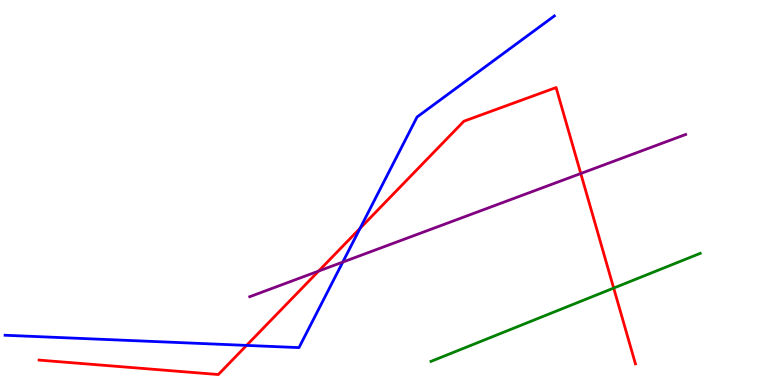[{'lines': ['blue', 'red'], 'intersections': [{'x': 3.18, 'y': 1.03}, {'x': 4.65, 'y': 4.07}]}, {'lines': ['green', 'red'], 'intersections': [{'x': 7.92, 'y': 2.52}]}, {'lines': ['purple', 'red'], 'intersections': [{'x': 4.11, 'y': 2.96}, {'x': 7.49, 'y': 5.49}]}, {'lines': ['blue', 'green'], 'intersections': []}, {'lines': ['blue', 'purple'], 'intersections': [{'x': 4.42, 'y': 3.19}]}, {'lines': ['green', 'purple'], 'intersections': []}]